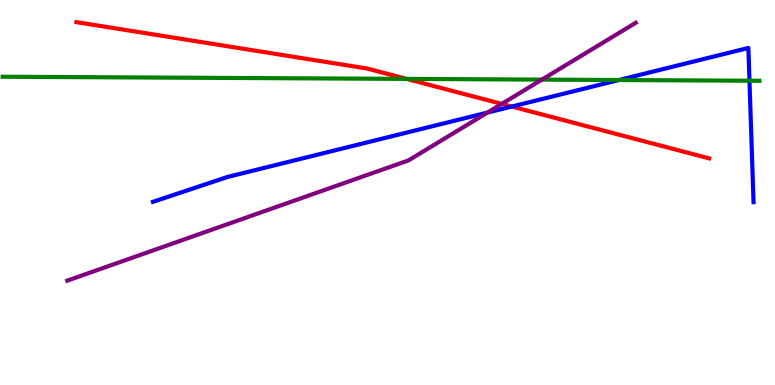[{'lines': ['blue', 'red'], 'intersections': [{'x': 6.6, 'y': 7.23}]}, {'lines': ['green', 'red'], 'intersections': [{'x': 5.25, 'y': 7.95}]}, {'lines': ['purple', 'red'], 'intersections': [{'x': 6.47, 'y': 7.3}]}, {'lines': ['blue', 'green'], 'intersections': [{'x': 7.99, 'y': 7.92}, {'x': 9.67, 'y': 7.9}]}, {'lines': ['blue', 'purple'], 'intersections': [{'x': 6.29, 'y': 7.08}]}, {'lines': ['green', 'purple'], 'intersections': [{'x': 6.99, 'y': 7.93}]}]